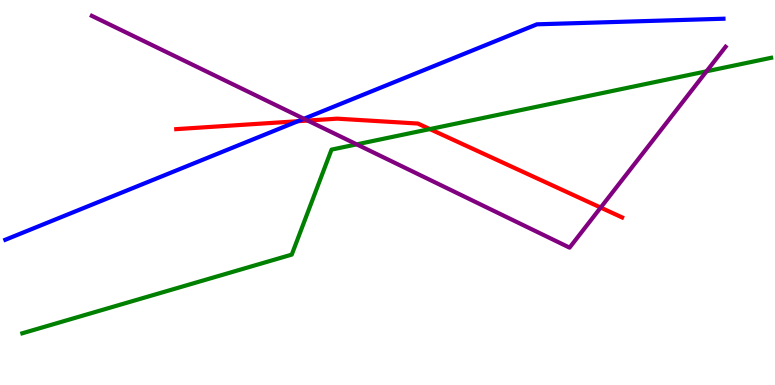[{'lines': ['blue', 'red'], 'intersections': [{'x': 3.84, 'y': 6.85}]}, {'lines': ['green', 'red'], 'intersections': [{'x': 5.55, 'y': 6.65}]}, {'lines': ['purple', 'red'], 'intersections': [{'x': 3.97, 'y': 6.87}, {'x': 7.75, 'y': 4.61}]}, {'lines': ['blue', 'green'], 'intersections': []}, {'lines': ['blue', 'purple'], 'intersections': [{'x': 3.92, 'y': 6.92}]}, {'lines': ['green', 'purple'], 'intersections': [{'x': 4.6, 'y': 6.25}, {'x': 9.12, 'y': 8.15}]}]